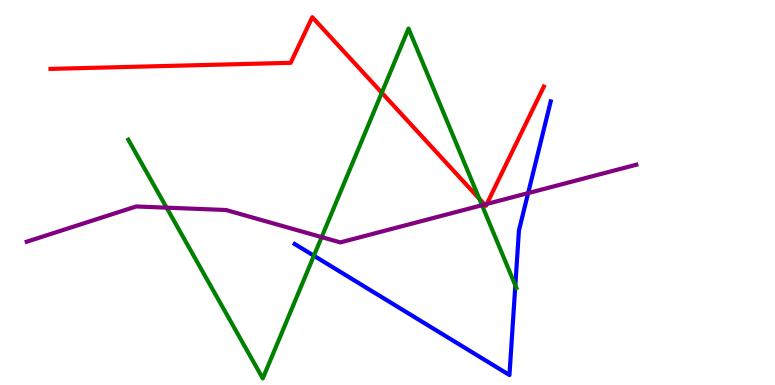[{'lines': ['blue', 'red'], 'intersections': []}, {'lines': ['green', 'red'], 'intersections': [{'x': 4.93, 'y': 7.59}, {'x': 6.18, 'y': 4.84}]}, {'lines': ['purple', 'red'], 'intersections': [{'x': 6.25, 'y': 4.69}, {'x': 6.28, 'y': 4.7}]}, {'lines': ['blue', 'green'], 'intersections': [{'x': 4.05, 'y': 3.36}, {'x': 6.65, 'y': 2.59}]}, {'lines': ['blue', 'purple'], 'intersections': [{'x': 6.81, 'y': 4.98}]}, {'lines': ['green', 'purple'], 'intersections': [{'x': 2.15, 'y': 4.61}, {'x': 4.15, 'y': 3.84}, {'x': 6.22, 'y': 4.67}]}]